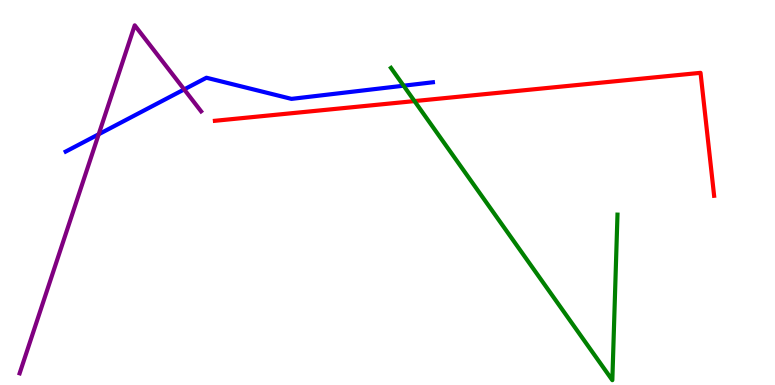[{'lines': ['blue', 'red'], 'intersections': []}, {'lines': ['green', 'red'], 'intersections': [{'x': 5.35, 'y': 7.37}]}, {'lines': ['purple', 'red'], 'intersections': []}, {'lines': ['blue', 'green'], 'intersections': [{'x': 5.21, 'y': 7.77}]}, {'lines': ['blue', 'purple'], 'intersections': [{'x': 1.27, 'y': 6.51}, {'x': 2.38, 'y': 7.68}]}, {'lines': ['green', 'purple'], 'intersections': []}]